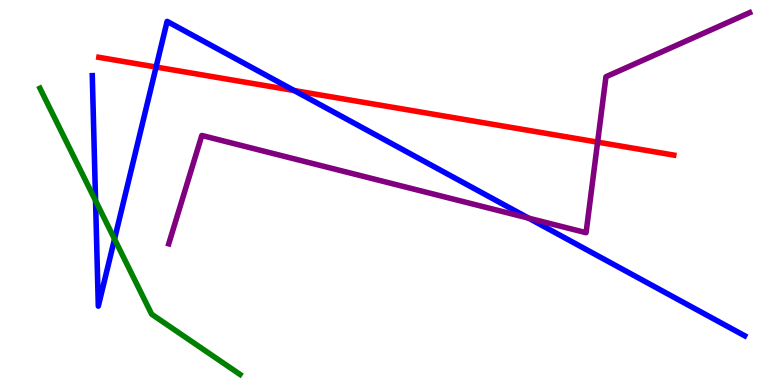[{'lines': ['blue', 'red'], 'intersections': [{'x': 2.01, 'y': 8.26}, {'x': 3.8, 'y': 7.65}]}, {'lines': ['green', 'red'], 'intersections': []}, {'lines': ['purple', 'red'], 'intersections': [{'x': 7.71, 'y': 6.31}]}, {'lines': ['blue', 'green'], 'intersections': [{'x': 1.23, 'y': 4.79}, {'x': 1.48, 'y': 3.79}]}, {'lines': ['blue', 'purple'], 'intersections': [{'x': 6.82, 'y': 4.33}]}, {'lines': ['green', 'purple'], 'intersections': []}]